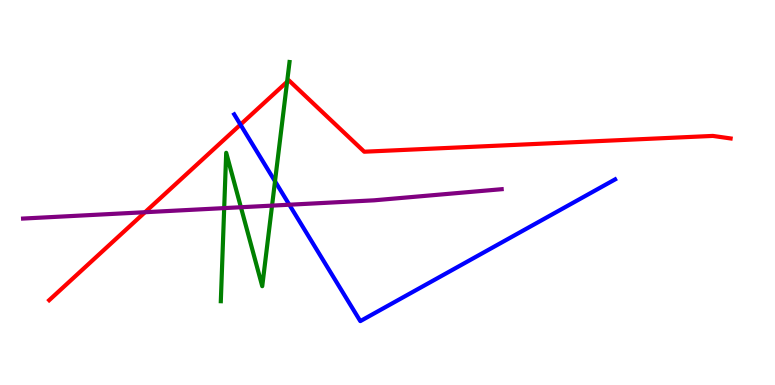[{'lines': ['blue', 'red'], 'intersections': [{'x': 3.1, 'y': 6.76}]}, {'lines': ['green', 'red'], 'intersections': [{'x': 3.7, 'y': 7.88}]}, {'lines': ['purple', 'red'], 'intersections': [{'x': 1.87, 'y': 4.49}]}, {'lines': ['blue', 'green'], 'intersections': [{'x': 3.55, 'y': 5.29}]}, {'lines': ['blue', 'purple'], 'intersections': [{'x': 3.73, 'y': 4.68}]}, {'lines': ['green', 'purple'], 'intersections': [{'x': 2.89, 'y': 4.59}, {'x': 3.11, 'y': 4.62}, {'x': 3.51, 'y': 4.66}]}]